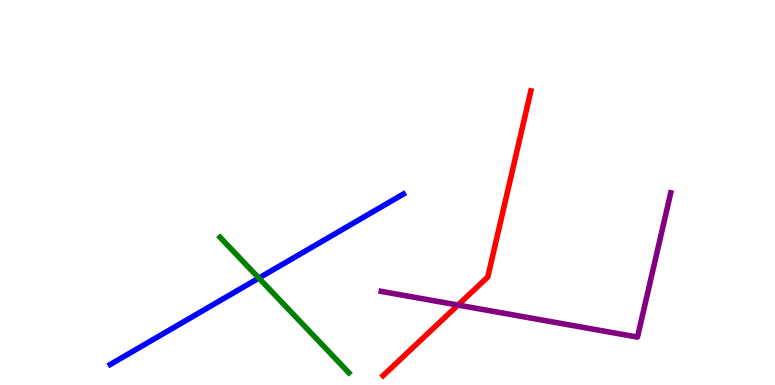[{'lines': ['blue', 'red'], 'intersections': []}, {'lines': ['green', 'red'], 'intersections': []}, {'lines': ['purple', 'red'], 'intersections': [{'x': 5.91, 'y': 2.08}]}, {'lines': ['blue', 'green'], 'intersections': [{'x': 3.34, 'y': 2.78}]}, {'lines': ['blue', 'purple'], 'intersections': []}, {'lines': ['green', 'purple'], 'intersections': []}]